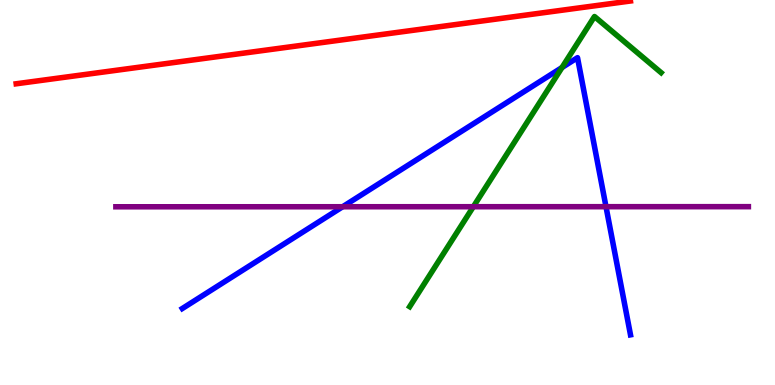[{'lines': ['blue', 'red'], 'intersections': []}, {'lines': ['green', 'red'], 'intersections': []}, {'lines': ['purple', 'red'], 'intersections': []}, {'lines': ['blue', 'green'], 'intersections': [{'x': 7.25, 'y': 8.25}]}, {'lines': ['blue', 'purple'], 'intersections': [{'x': 4.42, 'y': 4.63}, {'x': 7.82, 'y': 4.63}]}, {'lines': ['green', 'purple'], 'intersections': [{'x': 6.11, 'y': 4.63}]}]